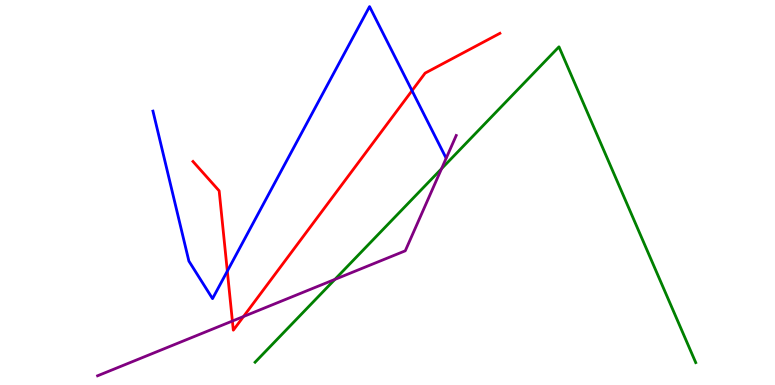[{'lines': ['blue', 'red'], 'intersections': [{'x': 2.93, 'y': 2.96}, {'x': 5.32, 'y': 7.65}]}, {'lines': ['green', 'red'], 'intersections': []}, {'lines': ['purple', 'red'], 'intersections': [{'x': 3.0, 'y': 1.66}, {'x': 3.14, 'y': 1.78}]}, {'lines': ['blue', 'green'], 'intersections': []}, {'lines': ['blue', 'purple'], 'intersections': []}, {'lines': ['green', 'purple'], 'intersections': [{'x': 4.32, 'y': 2.74}, {'x': 5.7, 'y': 5.62}]}]